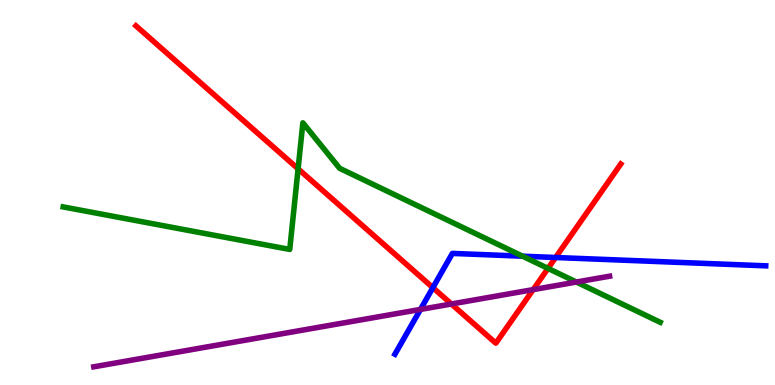[{'lines': ['blue', 'red'], 'intersections': [{'x': 5.59, 'y': 2.53}, {'x': 7.17, 'y': 3.31}]}, {'lines': ['green', 'red'], 'intersections': [{'x': 3.85, 'y': 5.62}, {'x': 7.07, 'y': 3.03}]}, {'lines': ['purple', 'red'], 'intersections': [{'x': 5.82, 'y': 2.1}, {'x': 6.88, 'y': 2.48}]}, {'lines': ['blue', 'green'], 'intersections': [{'x': 6.74, 'y': 3.35}]}, {'lines': ['blue', 'purple'], 'intersections': [{'x': 5.43, 'y': 1.96}]}, {'lines': ['green', 'purple'], 'intersections': [{'x': 7.44, 'y': 2.67}]}]